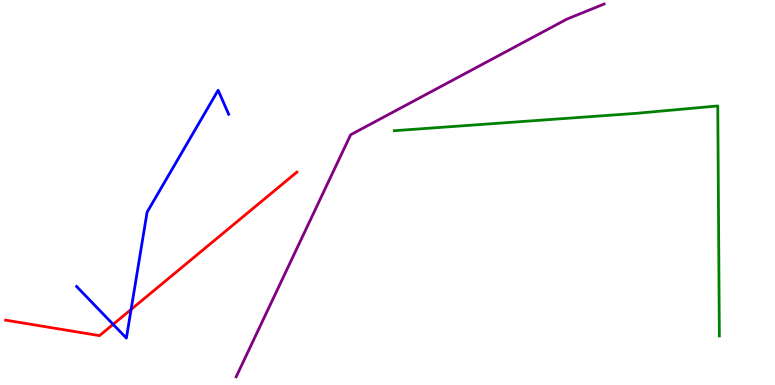[{'lines': ['blue', 'red'], 'intersections': [{'x': 1.46, 'y': 1.58}, {'x': 1.69, 'y': 1.96}]}, {'lines': ['green', 'red'], 'intersections': []}, {'lines': ['purple', 'red'], 'intersections': []}, {'lines': ['blue', 'green'], 'intersections': []}, {'lines': ['blue', 'purple'], 'intersections': []}, {'lines': ['green', 'purple'], 'intersections': []}]